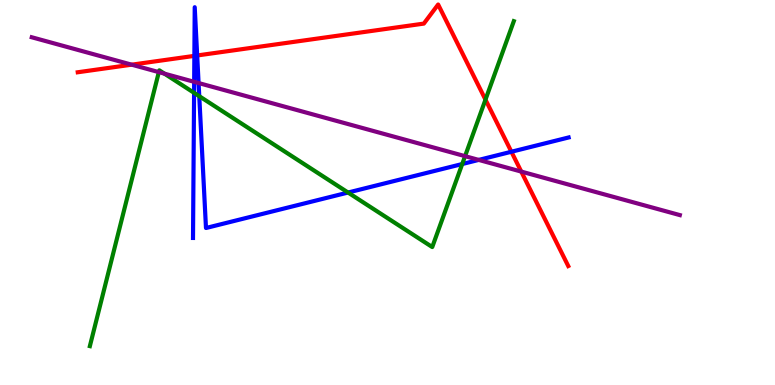[{'lines': ['blue', 'red'], 'intersections': [{'x': 2.51, 'y': 8.55}, {'x': 2.54, 'y': 8.56}, {'x': 6.6, 'y': 6.06}]}, {'lines': ['green', 'red'], 'intersections': [{'x': 6.26, 'y': 7.41}]}, {'lines': ['purple', 'red'], 'intersections': [{'x': 1.7, 'y': 8.32}, {'x': 6.73, 'y': 5.54}]}, {'lines': ['blue', 'green'], 'intersections': [{'x': 2.5, 'y': 7.59}, {'x': 2.57, 'y': 7.5}, {'x': 4.49, 'y': 5.0}, {'x': 5.96, 'y': 5.74}]}, {'lines': ['blue', 'purple'], 'intersections': [{'x': 2.51, 'y': 7.87}, {'x': 2.56, 'y': 7.84}, {'x': 6.18, 'y': 5.85}]}, {'lines': ['green', 'purple'], 'intersections': [{'x': 2.05, 'y': 8.13}, {'x': 2.12, 'y': 8.09}, {'x': 6.0, 'y': 5.94}]}]